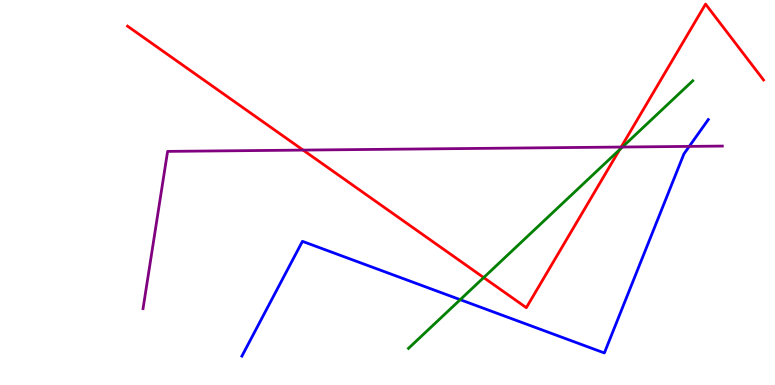[{'lines': ['blue', 'red'], 'intersections': []}, {'lines': ['green', 'red'], 'intersections': [{'x': 6.24, 'y': 2.79}, {'x': 8.0, 'y': 6.11}]}, {'lines': ['purple', 'red'], 'intersections': [{'x': 3.91, 'y': 6.1}, {'x': 8.02, 'y': 6.18}]}, {'lines': ['blue', 'green'], 'intersections': [{'x': 5.94, 'y': 2.22}]}, {'lines': ['blue', 'purple'], 'intersections': [{'x': 8.89, 'y': 6.2}]}, {'lines': ['green', 'purple'], 'intersections': [{'x': 8.03, 'y': 6.18}]}]